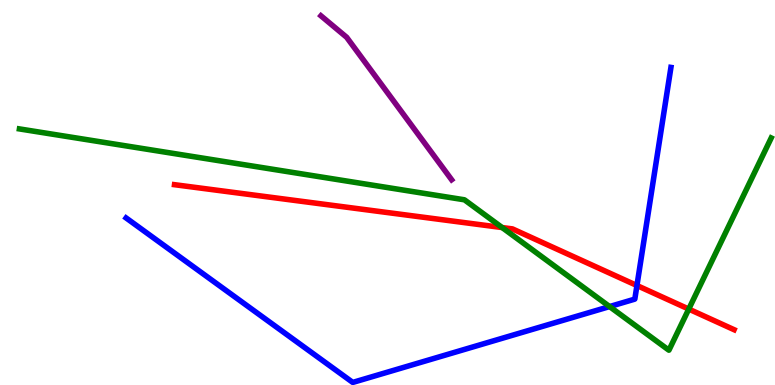[{'lines': ['blue', 'red'], 'intersections': [{'x': 8.22, 'y': 2.58}]}, {'lines': ['green', 'red'], 'intersections': [{'x': 6.48, 'y': 4.09}, {'x': 8.89, 'y': 1.97}]}, {'lines': ['purple', 'red'], 'intersections': []}, {'lines': ['blue', 'green'], 'intersections': [{'x': 7.87, 'y': 2.04}]}, {'lines': ['blue', 'purple'], 'intersections': []}, {'lines': ['green', 'purple'], 'intersections': []}]